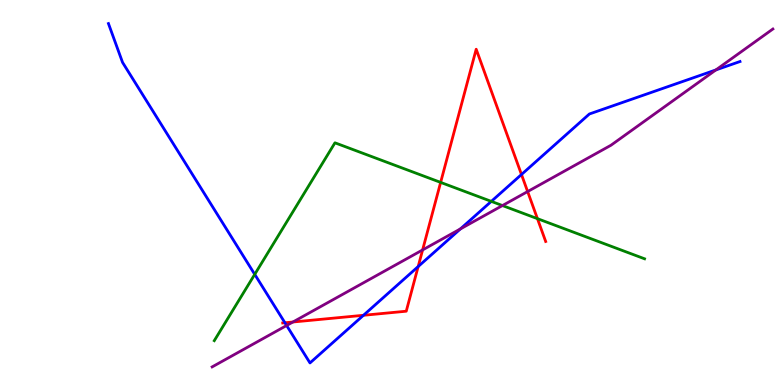[{'lines': ['blue', 'red'], 'intersections': [{'x': 3.68, 'y': 1.62}, {'x': 4.69, 'y': 1.81}, {'x': 5.4, 'y': 3.08}, {'x': 6.73, 'y': 5.47}]}, {'lines': ['green', 'red'], 'intersections': [{'x': 5.69, 'y': 5.26}, {'x': 6.93, 'y': 4.32}]}, {'lines': ['purple', 'red'], 'intersections': [{'x': 3.78, 'y': 1.64}, {'x': 5.45, 'y': 3.51}, {'x': 6.81, 'y': 5.02}]}, {'lines': ['blue', 'green'], 'intersections': [{'x': 3.29, 'y': 2.87}, {'x': 6.34, 'y': 4.77}]}, {'lines': ['blue', 'purple'], 'intersections': [{'x': 3.7, 'y': 1.55}, {'x': 5.94, 'y': 4.05}, {'x': 9.24, 'y': 8.18}]}, {'lines': ['green', 'purple'], 'intersections': [{'x': 6.48, 'y': 4.66}]}]